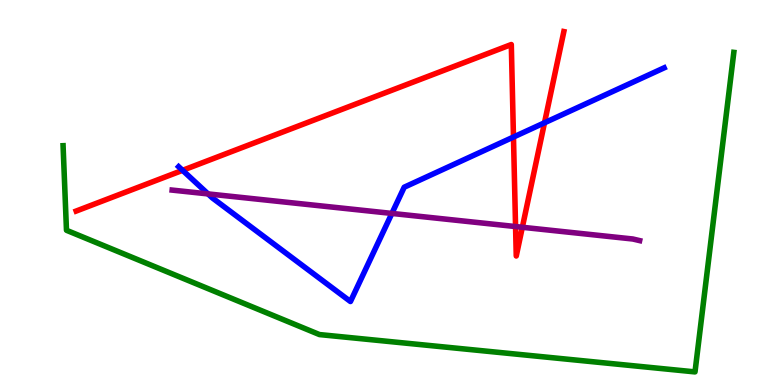[{'lines': ['blue', 'red'], 'intersections': [{'x': 2.36, 'y': 5.58}, {'x': 6.63, 'y': 6.44}, {'x': 7.03, 'y': 6.81}]}, {'lines': ['green', 'red'], 'intersections': []}, {'lines': ['purple', 'red'], 'intersections': [{'x': 6.65, 'y': 4.12}, {'x': 6.74, 'y': 4.1}]}, {'lines': ['blue', 'green'], 'intersections': []}, {'lines': ['blue', 'purple'], 'intersections': [{'x': 2.68, 'y': 4.96}, {'x': 5.06, 'y': 4.46}]}, {'lines': ['green', 'purple'], 'intersections': []}]